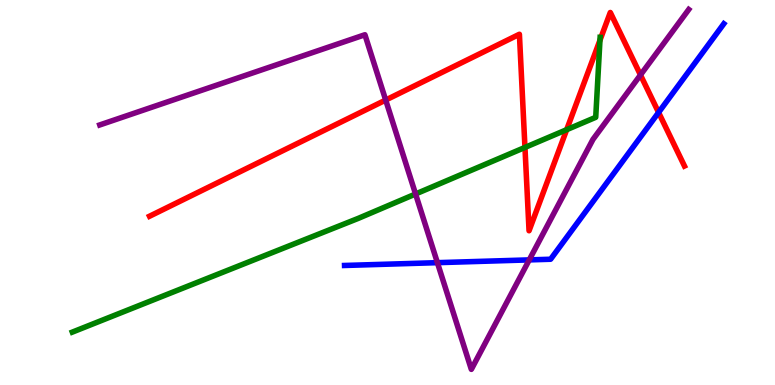[{'lines': ['blue', 'red'], 'intersections': [{'x': 8.5, 'y': 7.08}]}, {'lines': ['green', 'red'], 'intersections': [{'x': 6.77, 'y': 6.17}, {'x': 7.31, 'y': 6.63}, {'x': 7.74, 'y': 8.96}]}, {'lines': ['purple', 'red'], 'intersections': [{'x': 4.98, 'y': 7.4}, {'x': 8.26, 'y': 8.05}]}, {'lines': ['blue', 'green'], 'intersections': []}, {'lines': ['blue', 'purple'], 'intersections': [{'x': 5.64, 'y': 3.18}, {'x': 6.83, 'y': 3.25}]}, {'lines': ['green', 'purple'], 'intersections': [{'x': 5.36, 'y': 4.96}]}]